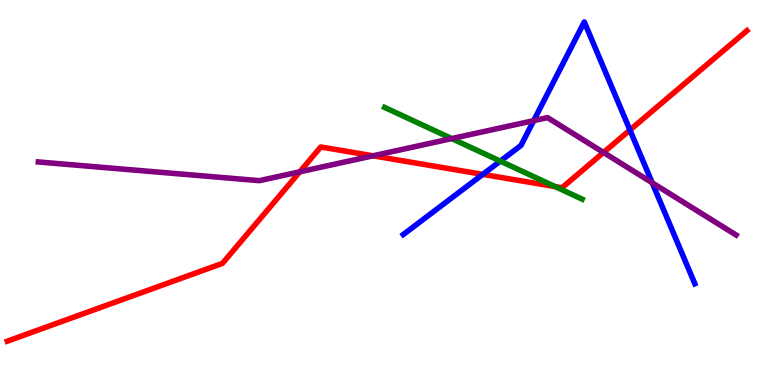[{'lines': ['blue', 'red'], 'intersections': [{'x': 6.23, 'y': 5.47}, {'x': 8.13, 'y': 6.62}]}, {'lines': ['green', 'red'], 'intersections': [{'x': 7.16, 'y': 5.15}]}, {'lines': ['purple', 'red'], 'intersections': [{'x': 3.87, 'y': 5.54}, {'x': 4.81, 'y': 5.95}, {'x': 7.79, 'y': 6.04}]}, {'lines': ['blue', 'green'], 'intersections': [{'x': 6.46, 'y': 5.82}]}, {'lines': ['blue', 'purple'], 'intersections': [{'x': 6.89, 'y': 6.87}, {'x': 8.42, 'y': 5.25}]}, {'lines': ['green', 'purple'], 'intersections': [{'x': 5.83, 'y': 6.4}]}]